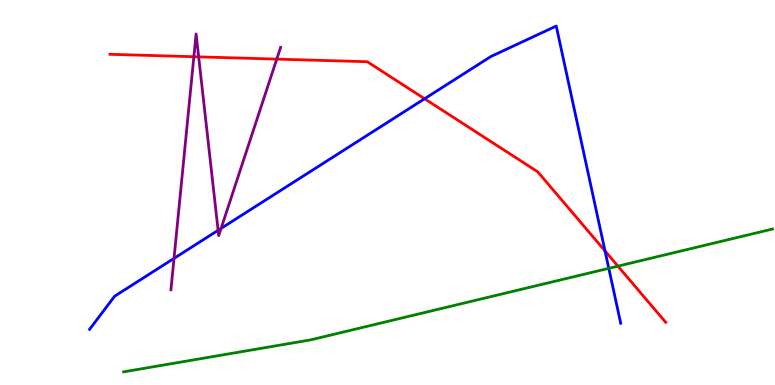[{'lines': ['blue', 'red'], 'intersections': [{'x': 5.48, 'y': 7.43}, {'x': 7.81, 'y': 3.48}]}, {'lines': ['green', 'red'], 'intersections': [{'x': 7.97, 'y': 3.09}]}, {'lines': ['purple', 'red'], 'intersections': [{'x': 2.5, 'y': 8.53}, {'x': 2.56, 'y': 8.52}, {'x': 3.57, 'y': 8.46}]}, {'lines': ['blue', 'green'], 'intersections': [{'x': 7.86, 'y': 3.03}]}, {'lines': ['blue', 'purple'], 'intersections': [{'x': 2.25, 'y': 3.29}, {'x': 2.81, 'y': 4.02}, {'x': 2.85, 'y': 4.07}]}, {'lines': ['green', 'purple'], 'intersections': []}]